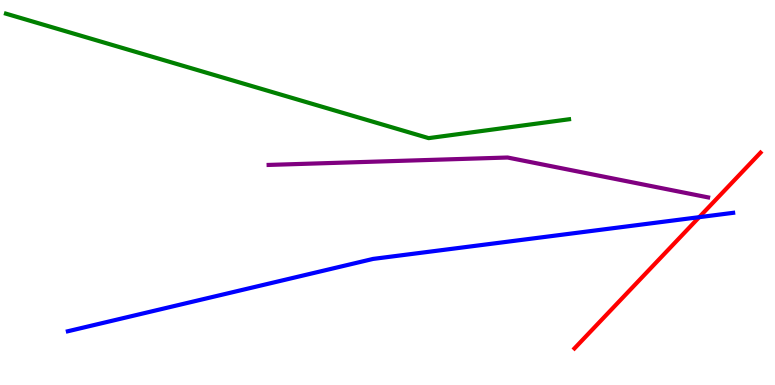[{'lines': ['blue', 'red'], 'intersections': [{'x': 9.02, 'y': 4.36}]}, {'lines': ['green', 'red'], 'intersections': []}, {'lines': ['purple', 'red'], 'intersections': []}, {'lines': ['blue', 'green'], 'intersections': []}, {'lines': ['blue', 'purple'], 'intersections': []}, {'lines': ['green', 'purple'], 'intersections': []}]